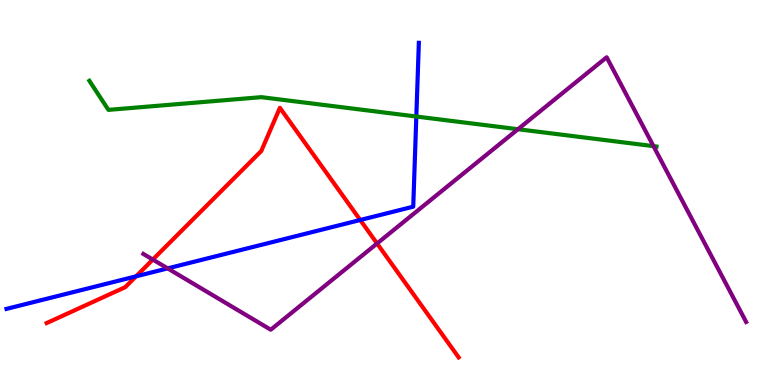[{'lines': ['blue', 'red'], 'intersections': [{'x': 1.76, 'y': 2.82}, {'x': 4.65, 'y': 4.29}]}, {'lines': ['green', 'red'], 'intersections': []}, {'lines': ['purple', 'red'], 'intersections': [{'x': 1.97, 'y': 3.26}, {'x': 4.87, 'y': 3.68}]}, {'lines': ['blue', 'green'], 'intersections': [{'x': 5.37, 'y': 6.97}]}, {'lines': ['blue', 'purple'], 'intersections': [{'x': 2.16, 'y': 3.03}]}, {'lines': ['green', 'purple'], 'intersections': [{'x': 6.68, 'y': 6.64}, {'x': 8.43, 'y': 6.2}]}]